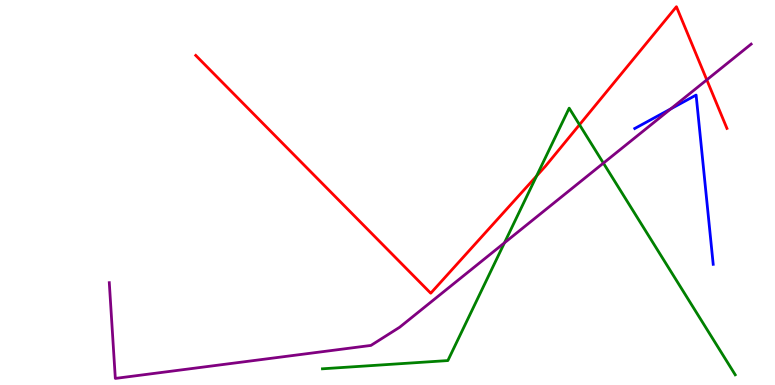[{'lines': ['blue', 'red'], 'intersections': []}, {'lines': ['green', 'red'], 'intersections': [{'x': 6.92, 'y': 5.43}, {'x': 7.48, 'y': 6.76}]}, {'lines': ['purple', 'red'], 'intersections': [{'x': 9.12, 'y': 7.93}]}, {'lines': ['blue', 'green'], 'intersections': []}, {'lines': ['blue', 'purple'], 'intersections': [{'x': 8.65, 'y': 7.17}]}, {'lines': ['green', 'purple'], 'intersections': [{'x': 6.51, 'y': 3.69}, {'x': 7.79, 'y': 5.76}]}]